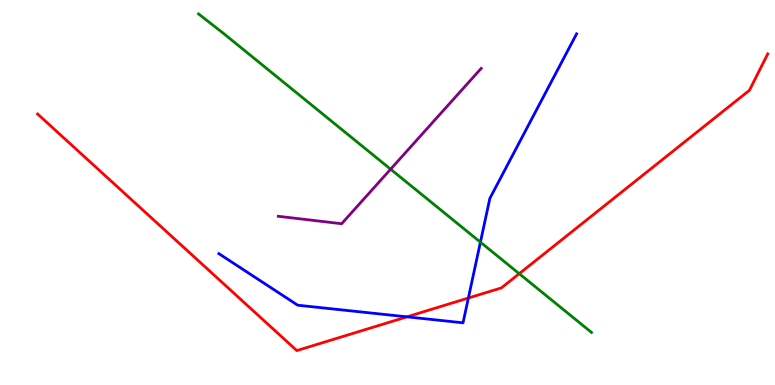[{'lines': ['blue', 'red'], 'intersections': [{'x': 5.25, 'y': 1.77}, {'x': 6.04, 'y': 2.26}]}, {'lines': ['green', 'red'], 'intersections': [{'x': 6.7, 'y': 2.89}]}, {'lines': ['purple', 'red'], 'intersections': []}, {'lines': ['blue', 'green'], 'intersections': [{'x': 6.2, 'y': 3.71}]}, {'lines': ['blue', 'purple'], 'intersections': []}, {'lines': ['green', 'purple'], 'intersections': [{'x': 5.04, 'y': 5.61}]}]